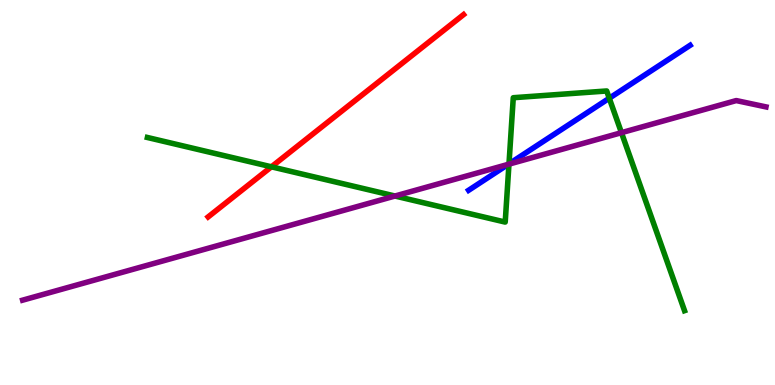[{'lines': ['blue', 'red'], 'intersections': []}, {'lines': ['green', 'red'], 'intersections': [{'x': 3.5, 'y': 5.67}]}, {'lines': ['purple', 'red'], 'intersections': []}, {'lines': ['blue', 'green'], 'intersections': [{'x': 6.57, 'y': 5.74}, {'x': 7.86, 'y': 7.45}]}, {'lines': ['blue', 'purple'], 'intersections': [{'x': 6.56, 'y': 5.73}]}, {'lines': ['green', 'purple'], 'intersections': [{'x': 5.1, 'y': 4.91}, {'x': 6.57, 'y': 5.74}, {'x': 8.02, 'y': 6.55}]}]